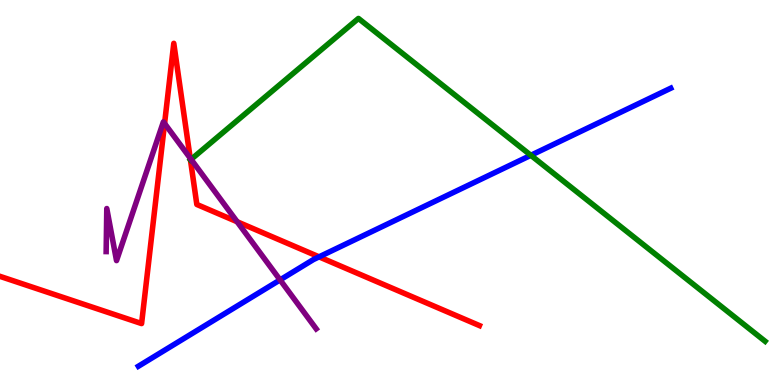[{'lines': ['blue', 'red'], 'intersections': [{'x': 4.12, 'y': 3.33}]}, {'lines': ['green', 'red'], 'intersections': [{'x': 2.46, 'y': 5.85}]}, {'lines': ['purple', 'red'], 'intersections': [{'x': 2.12, 'y': 6.79}, {'x': 2.45, 'y': 5.89}, {'x': 3.06, 'y': 4.24}]}, {'lines': ['blue', 'green'], 'intersections': [{'x': 6.85, 'y': 5.97}]}, {'lines': ['blue', 'purple'], 'intersections': [{'x': 3.61, 'y': 2.73}]}, {'lines': ['green', 'purple'], 'intersections': [{'x': 2.47, 'y': 5.86}]}]